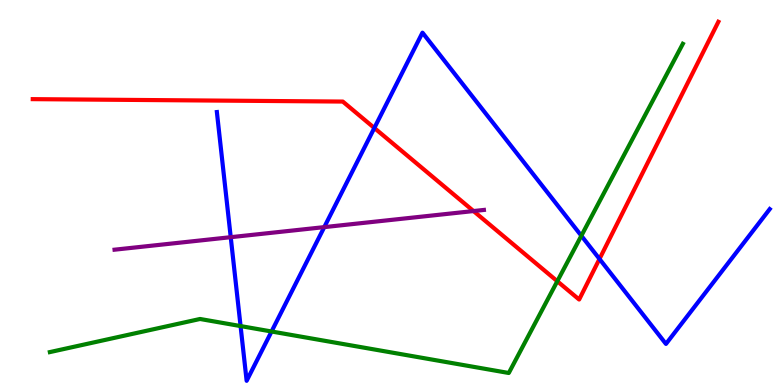[{'lines': ['blue', 'red'], 'intersections': [{'x': 4.83, 'y': 6.68}, {'x': 7.74, 'y': 3.27}]}, {'lines': ['green', 'red'], 'intersections': [{'x': 7.19, 'y': 2.7}]}, {'lines': ['purple', 'red'], 'intersections': [{'x': 6.11, 'y': 4.52}]}, {'lines': ['blue', 'green'], 'intersections': [{'x': 3.1, 'y': 1.53}, {'x': 3.5, 'y': 1.39}, {'x': 7.5, 'y': 3.88}]}, {'lines': ['blue', 'purple'], 'intersections': [{'x': 2.98, 'y': 3.84}, {'x': 4.18, 'y': 4.1}]}, {'lines': ['green', 'purple'], 'intersections': []}]